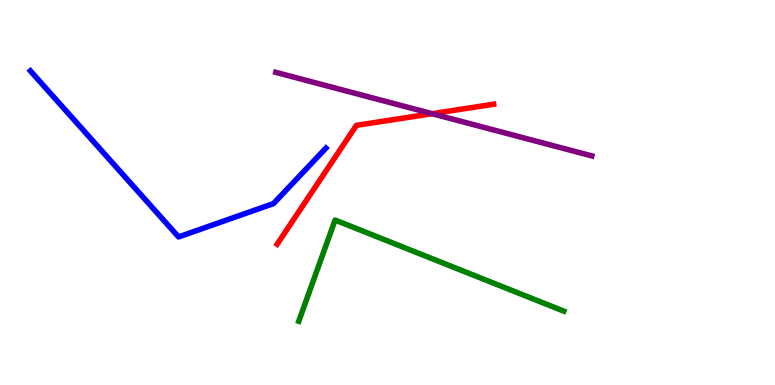[{'lines': ['blue', 'red'], 'intersections': []}, {'lines': ['green', 'red'], 'intersections': []}, {'lines': ['purple', 'red'], 'intersections': [{'x': 5.58, 'y': 7.05}]}, {'lines': ['blue', 'green'], 'intersections': []}, {'lines': ['blue', 'purple'], 'intersections': []}, {'lines': ['green', 'purple'], 'intersections': []}]